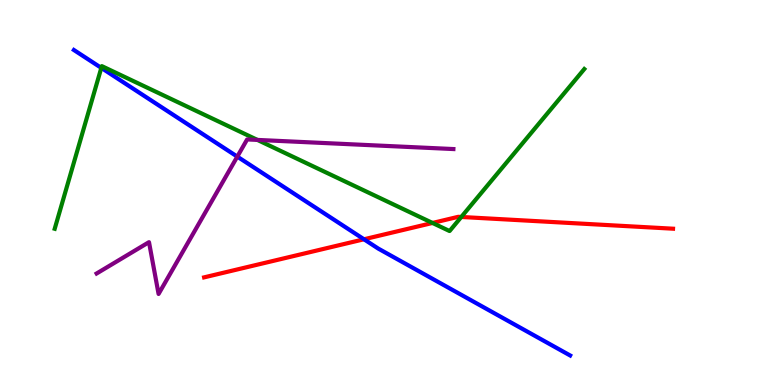[{'lines': ['blue', 'red'], 'intersections': [{'x': 4.7, 'y': 3.79}]}, {'lines': ['green', 'red'], 'intersections': [{'x': 5.58, 'y': 4.21}, {'x': 5.95, 'y': 4.36}]}, {'lines': ['purple', 'red'], 'intersections': []}, {'lines': ['blue', 'green'], 'intersections': [{'x': 1.31, 'y': 8.24}]}, {'lines': ['blue', 'purple'], 'intersections': [{'x': 3.06, 'y': 5.93}]}, {'lines': ['green', 'purple'], 'intersections': [{'x': 3.32, 'y': 6.37}]}]